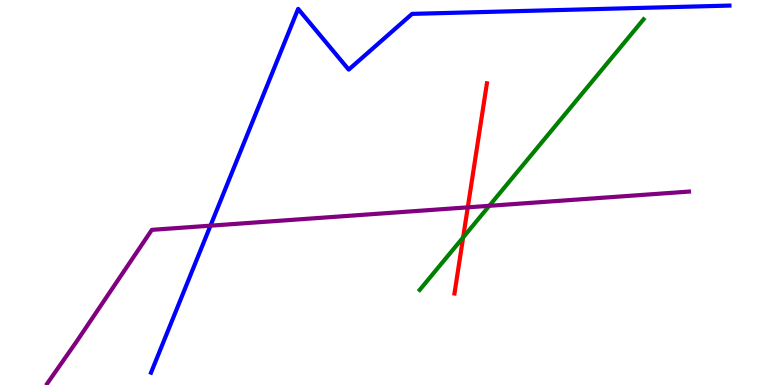[{'lines': ['blue', 'red'], 'intersections': []}, {'lines': ['green', 'red'], 'intersections': [{'x': 5.98, 'y': 3.83}]}, {'lines': ['purple', 'red'], 'intersections': [{'x': 6.04, 'y': 4.61}]}, {'lines': ['blue', 'green'], 'intersections': []}, {'lines': ['blue', 'purple'], 'intersections': [{'x': 2.72, 'y': 4.14}]}, {'lines': ['green', 'purple'], 'intersections': [{'x': 6.31, 'y': 4.65}]}]